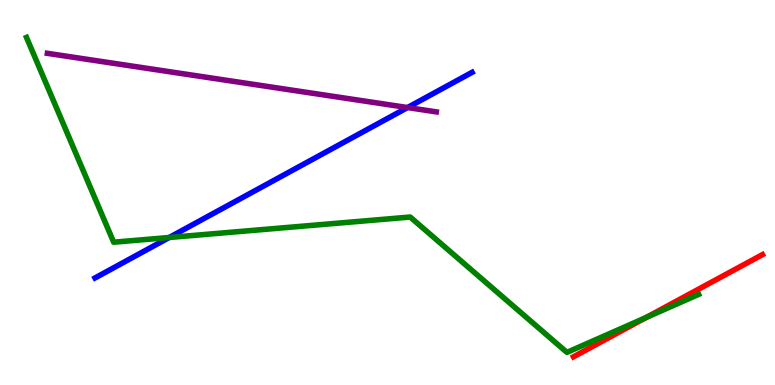[{'lines': ['blue', 'red'], 'intersections': []}, {'lines': ['green', 'red'], 'intersections': [{'x': 8.34, 'y': 1.75}]}, {'lines': ['purple', 'red'], 'intersections': []}, {'lines': ['blue', 'green'], 'intersections': [{'x': 2.18, 'y': 3.83}]}, {'lines': ['blue', 'purple'], 'intersections': [{'x': 5.26, 'y': 7.21}]}, {'lines': ['green', 'purple'], 'intersections': []}]